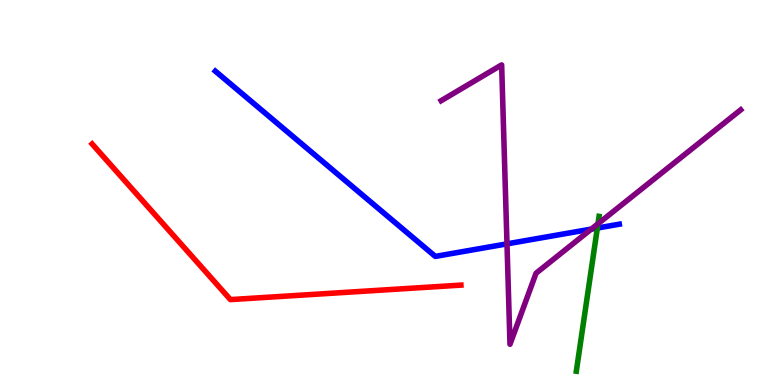[{'lines': ['blue', 'red'], 'intersections': []}, {'lines': ['green', 'red'], 'intersections': []}, {'lines': ['purple', 'red'], 'intersections': []}, {'lines': ['blue', 'green'], 'intersections': [{'x': 7.71, 'y': 4.08}]}, {'lines': ['blue', 'purple'], 'intersections': [{'x': 6.54, 'y': 3.67}, {'x': 7.63, 'y': 4.05}]}, {'lines': ['green', 'purple'], 'intersections': [{'x': 7.72, 'y': 4.19}]}]